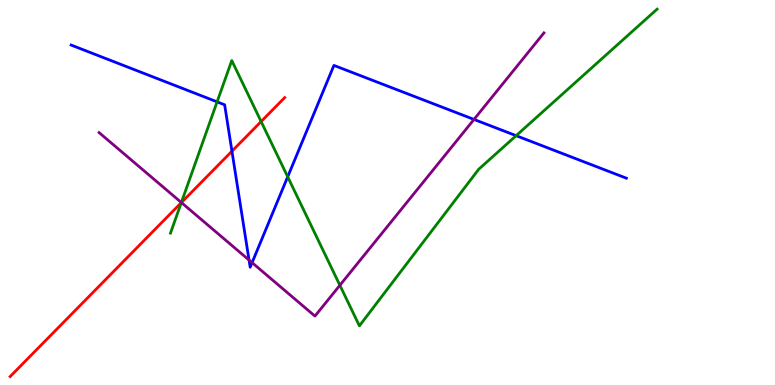[{'lines': ['blue', 'red'], 'intersections': [{'x': 2.99, 'y': 6.07}]}, {'lines': ['green', 'red'], 'intersections': [{'x': 2.34, 'y': 4.74}, {'x': 3.37, 'y': 6.84}]}, {'lines': ['purple', 'red'], 'intersections': [{'x': 2.34, 'y': 4.74}]}, {'lines': ['blue', 'green'], 'intersections': [{'x': 2.8, 'y': 7.35}, {'x': 3.71, 'y': 5.41}, {'x': 6.66, 'y': 6.48}]}, {'lines': ['blue', 'purple'], 'intersections': [{'x': 3.21, 'y': 3.24}, {'x': 3.25, 'y': 3.18}, {'x': 6.12, 'y': 6.9}]}, {'lines': ['green', 'purple'], 'intersections': [{'x': 2.34, 'y': 4.74}, {'x': 4.39, 'y': 2.59}]}]